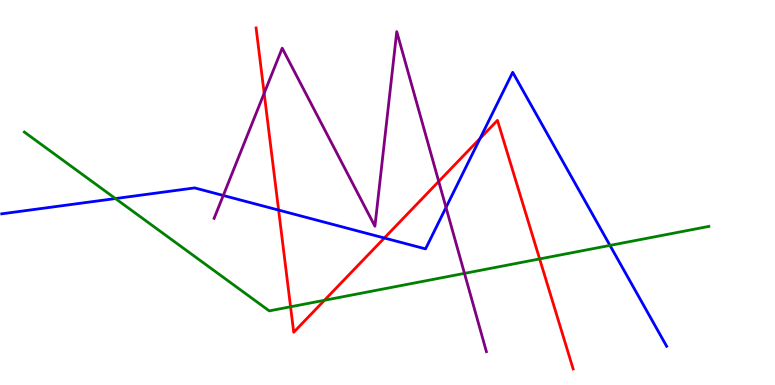[{'lines': ['blue', 'red'], 'intersections': [{'x': 3.59, 'y': 4.54}, {'x': 4.96, 'y': 3.82}, {'x': 6.19, 'y': 6.4}]}, {'lines': ['green', 'red'], 'intersections': [{'x': 3.75, 'y': 2.03}, {'x': 4.19, 'y': 2.2}, {'x': 6.96, 'y': 3.27}]}, {'lines': ['purple', 'red'], 'intersections': [{'x': 3.41, 'y': 7.58}, {'x': 5.66, 'y': 5.29}]}, {'lines': ['blue', 'green'], 'intersections': [{'x': 1.49, 'y': 4.84}, {'x': 7.87, 'y': 3.63}]}, {'lines': ['blue', 'purple'], 'intersections': [{'x': 2.88, 'y': 4.92}, {'x': 5.75, 'y': 4.61}]}, {'lines': ['green', 'purple'], 'intersections': [{'x': 5.99, 'y': 2.9}]}]